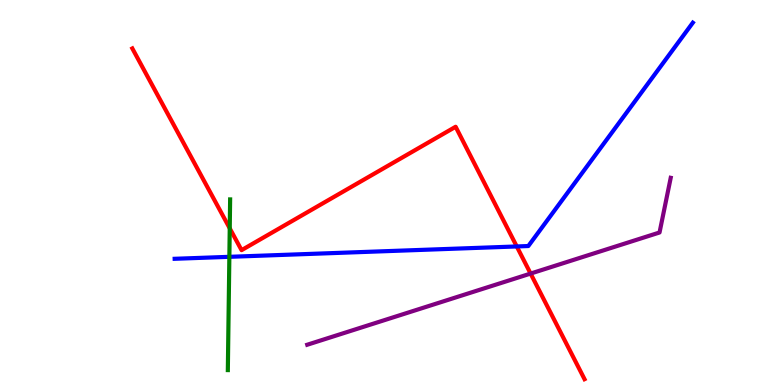[{'lines': ['blue', 'red'], 'intersections': [{'x': 6.67, 'y': 3.6}]}, {'lines': ['green', 'red'], 'intersections': [{'x': 2.96, 'y': 4.07}]}, {'lines': ['purple', 'red'], 'intersections': [{'x': 6.85, 'y': 2.89}]}, {'lines': ['blue', 'green'], 'intersections': [{'x': 2.96, 'y': 3.33}]}, {'lines': ['blue', 'purple'], 'intersections': []}, {'lines': ['green', 'purple'], 'intersections': []}]